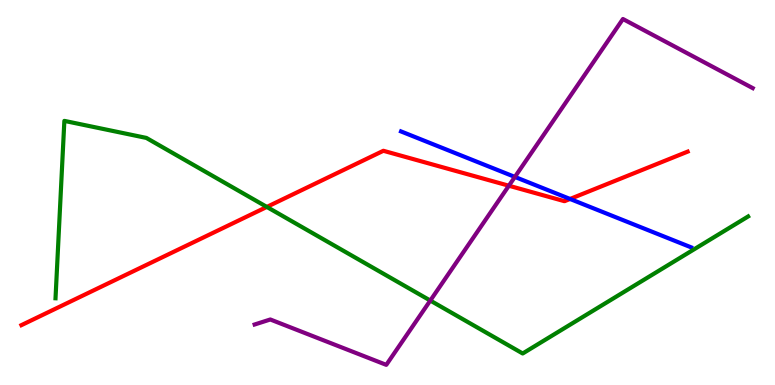[{'lines': ['blue', 'red'], 'intersections': [{'x': 7.36, 'y': 4.83}]}, {'lines': ['green', 'red'], 'intersections': [{'x': 3.44, 'y': 4.63}]}, {'lines': ['purple', 'red'], 'intersections': [{'x': 6.57, 'y': 5.18}]}, {'lines': ['blue', 'green'], 'intersections': []}, {'lines': ['blue', 'purple'], 'intersections': [{'x': 6.64, 'y': 5.4}]}, {'lines': ['green', 'purple'], 'intersections': [{'x': 5.55, 'y': 2.19}]}]